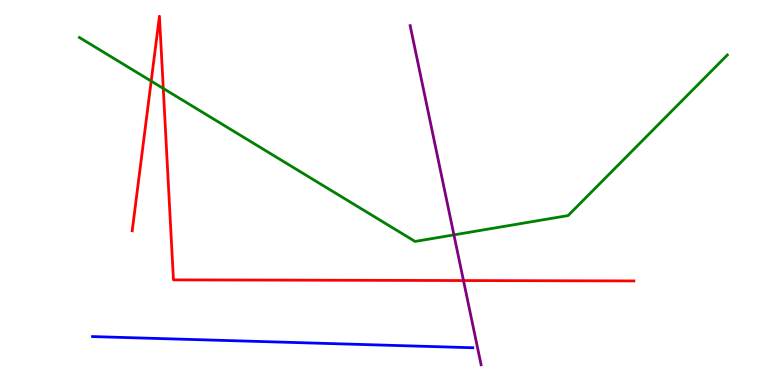[{'lines': ['blue', 'red'], 'intersections': []}, {'lines': ['green', 'red'], 'intersections': [{'x': 1.95, 'y': 7.89}, {'x': 2.11, 'y': 7.7}]}, {'lines': ['purple', 'red'], 'intersections': [{'x': 5.98, 'y': 2.71}]}, {'lines': ['blue', 'green'], 'intersections': []}, {'lines': ['blue', 'purple'], 'intersections': []}, {'lines': ['green', 'purple'], 'intersections': [{'x': 5.86, 'y': 3.9}]}]